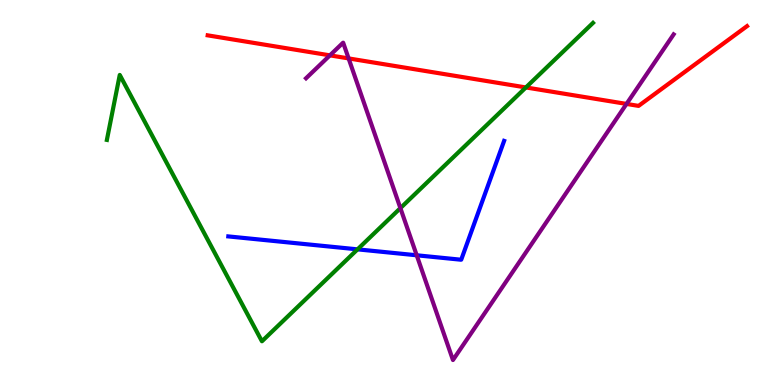[{'lines': ['blue', 'red'], 'intersections': []}, {'lines': ['green', 'red'], 'intersections': [{'x': 6.79, 'y': 7.73}]}, {'lines': ['purple', 'red'], 'intersections': [{'x': 4.26, 'y': 8.56}, {'x': 4.5, 'y': 8.48}, {'x': 8.08, 'y': 7.3}]}, {'lines': ['blue', 'green'], 'intersections': [{'x': 4.61, 'y': 3.52}]}, {'lines': ['blue', 'purple'], 'intersections': [{'x': 5.38, 'y': 3.37}]}, {'lines': ['green', 'purple'], 'intersections': [{'x': 5.17, 'y': 4.59}]}]